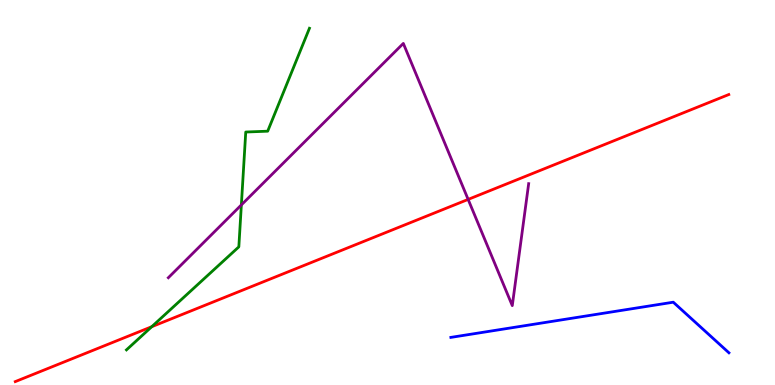[{'lines': ['blue', 'red'], 'intersections': []}, {'lines': ['green', 'red'], 'intersections': [{'x': 1.96, 'y': 1.51}]}, {'lines': ['purple', 'red'], 'intersections': [{'x': 6.04, 'y': 4.82}]}, {'lines': ['blue', 'green'], 'intersections': []}, {'lines': ['blue', 'purple'], 'intersections': []}, {'lines': ['green', 'purple'], 'intersections': [{'x': 3.11, 'y': 4.68}]}]